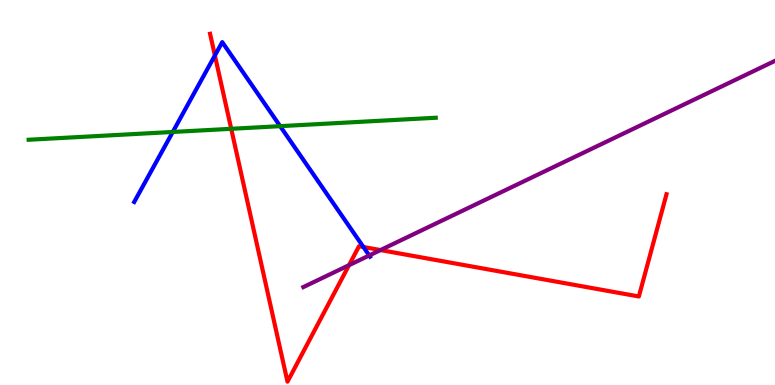[{'lines': ['blue', 'red'], 'intersections': [{'x': 2.77, 'y': 8.56}, {'x': 4.69, 'y': 3.58}]}, {'lines': ['green', 'red'], 'intersections': [{'x': 2.98, 'y': 6.65}]}, {'lines': ['purple', 'red'], 'intersections': [{'x': 4.5, 'y': 3.11}, {'x': 4.91, 'y': 3.5}]}, {'lines': ['blue', 'green'], 'intersections': [{'x': 2.23, 'y': 6.57}, {'x': 3.61, 'y': 6.72}]}, {'lines': ['blue', 'purple'], 'intersections': [{'x': 4.76, 'y': 3.36}]}, {'lines': ['green', 'purple'], 'intersections': []}]